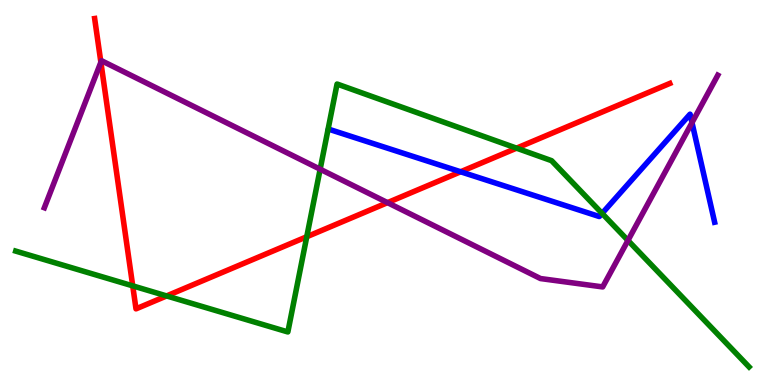[{'lines': ['blue', 'red'], 'intersections': [{'x': 5.94, 'y': 5.54}]}, {'lines': ['green', 'red'], 'intersections': [{'x': 1.71, 'y': 2.57}, {'x': 2.15, 'y': 2.31}, {'x': 3.96, 'y': 3.85}, {'x': 6.67, 'y': 6.15}]}, {'lines': ['purple', 'red'], 'intersections': [{'x': 1.3, 'y': 8.38}, {'x': 5.0, 'y': 4.74}]}, {'lines': ['blue', 'green'], 'intersections': [{'x': 7.77, 'y': 4.46}]}, {'lines': ['blue', 'purple'], 'intersections': [{'x': 8.93, 'y': 6.81}]}, {'lines': ['green', 'purple'], 'intersections': [{'x': 4.13, 'y': 5.6}, {'x': 8.1, 'y': 3.76}]}]